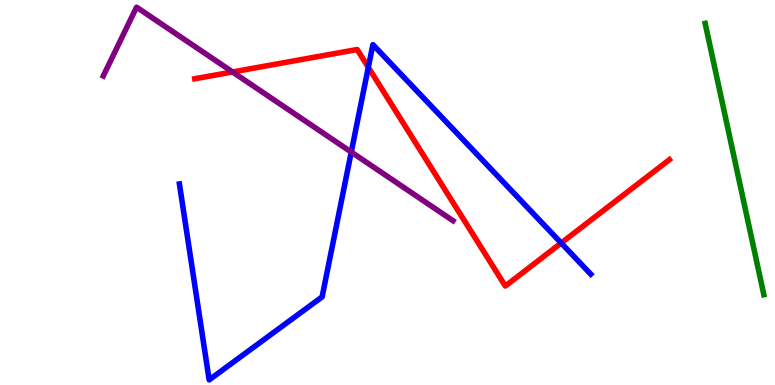[{'lines': ['blue', 'red'], 'intersections': [{'x': 4.75, 'y': 8.25}, {'x': 7.24, 'y': 3.69}]}, {'lines': ['green', 'red'], 'intersections': []}, {'lines': ['purple', 'red'], 'intersections': [{'x': 3.0, 'y': 8.13}]}, {'lines': ['blue', 'green'], 'intersections': []}, {'lines': ['blue', 'purple'], 'intersections': [{'x': 4.53, 'y': 6.05}]}, {'lines': ['green', 'purple'], 'intersections': []}]